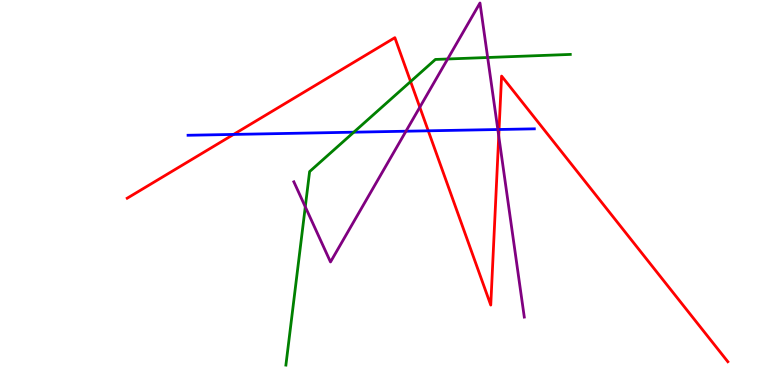[{'lines': ['blue', 'red'], 'intersections': [{'x': 3.01, 'y': 6.51}, {'x': 5.53, 'y': 6.6}, {'x': 6.44, 'y': 6.64}]}, {'lines': ['green', 'red'], 'intersections': [{'x': 5.3, 'y': 7.88}]}, {'lines': ['purple', 'red'], 'intersections': [{'x': 5.42, 'y': 7.21}, {'x': 6.44, 'y': 6.47}]}, {'lines': ['blue', 'green'], 'intersections': [{'x': 4.57, 'y': 6.57}]}, {'lines': ['blue', 'purple'], 'intersections': [{'x': 5.24, 'y': 6.59}, {'x': 6.42, 'y': 6.64}]}, {'lines': ['green', 'purple'], 'intersections': [{'x': 3.94, 'y': 4.63}, {'x': 5.78, 'y': 8.47}, {'x': 6.29, 'y': 8.51}]}]